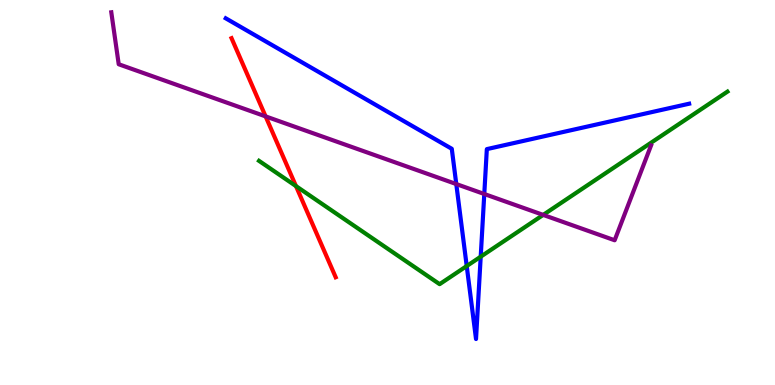[{'lines': ['blue', 'red'], 'intersections': []}, {'lines': ['green', 'red'], 'intersections': [{'x': 3.82, 'y': 5.17}]}, {'lines': ['purple', 'red'], 'intersections': [{'x': 3.43, 'y': 6.98}]}, {'lines': ['blue', 'green'], 'intersections': [{'x': 6.02, 'y': 3.09}, {'x': 6.2, 'y': 3.33}]}, {'lines': ['blue', 'purple'], 'intersections': [{'x': 5.89, 'y': 5.22}, {'x': 6.25, 'y': 4.96}]}, {'lines': ['green', 'purple'], 'intersections': [{'x': 7.01, 'y': 4.42}]}]